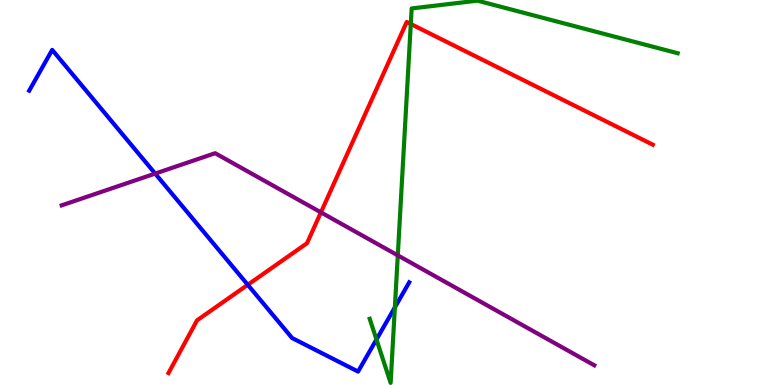[{'lines': ['blue', 'red'], 'intersections': [{'x': 3.2, 'y': 2.6}]}, {'lines': ['green', 'red'], 'intersections': [{'x': 5.3, 'y': 9.38}]}, {'lines': ['purple', 'red'], 'intersections': [{'x': 4.14, 'y': 4.48}]}, {'lines': ['blue', 'green'], 'intersections': [{'x': 4.86, 'y': 1.18}, {'x': 5.1, 'y': 2.02}]}, {'lines': ['blue', 'purple'], 'intersections': [{'x': 2.0, 'y': 5.49}]}, {'lines': ['green', 'purple'], 'intersections': [{'x': 5.13, 'y': 3.37}]}]